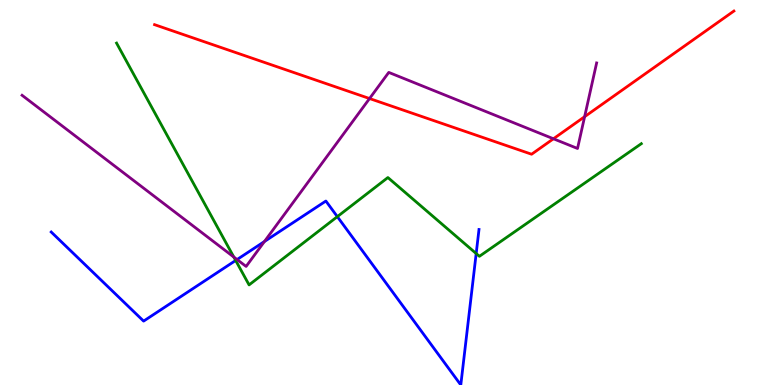[{'lines': ['blue', 'red'], 'intersections': []}, {'lines': ['green', 'red'], 'intersections': []}, {'lines': ['purple', 'red'], 'intersections': [{'x': 4.77, 'y': 7.44}, {'x': 7.14, 'y': 6.4}, {'x': 7.54, 'y': 6.97}]}, {'lines': ['blue', 'green'], 'intersections': [{'x': 3.04, 'y': 3.23}, {'x': 4.35, 'y': 4.37}, {'x': 6.14, 'y': 3.41}]}, {'lines': ['blue', 'purple'], 'intersections': [{'x': 3.06, 'y': 3.26}, {'x': 3.41, 'y': 3.73}]}, {'lines': ['green', 'purple'], 'intersections': [{'x': 3.02, 'y': 3.32}]}]